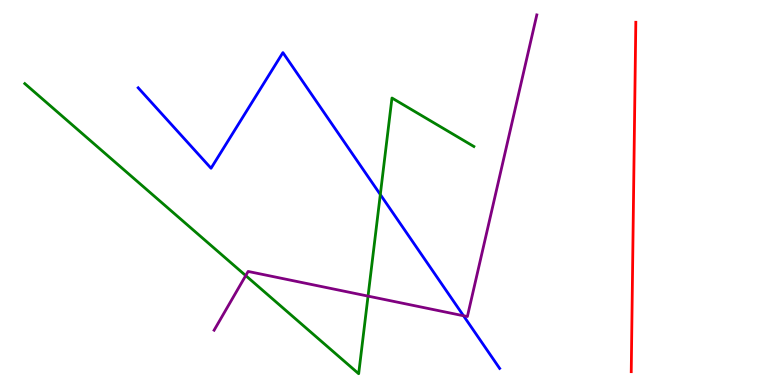[{'lines': ['blue', 'red'], 'intersections': []}, {'lines': ['green', 'red'], 'intersections': []}, {'lines': ['purple', 'red'], 'intersections': []}, {'lines': ['blue', 'green'], 'intersections': [{'x': 4.91, 'y': 4.95}]}, {'lines': ['blue', 'purple'], 'intersections': [{'x': 5.98, 'y': 1.8}]}, {'lines': ['green', 'purple'], 'intersections': [{'x': 3.17, 'y': 2.84}, {'x': 4.75, 'y': 2.31}]}]